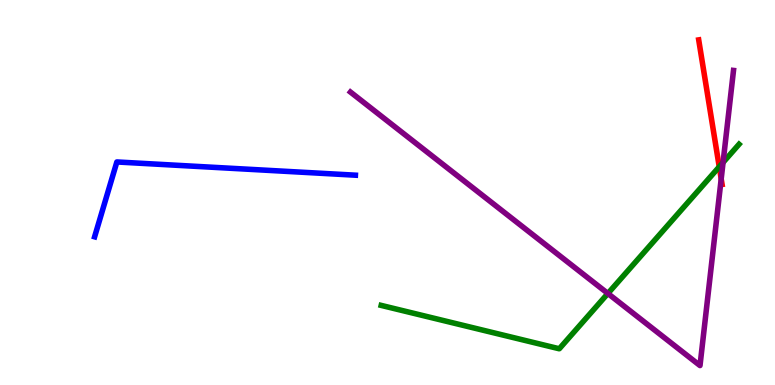[{'lines': ['blue', 'red'], 'intersections': []}, {'lines': ['green', 'red'], 'intersections': [{'x': 9.28, 'y': 5.67}]}, {'lines': ['purple', 'red'], 'intersections': [{'x': 9.31, 'y': 5.35}]}, {'lines': ['blue', 'green'], 'intersections': []}, {'lines': ['blue', 'purple'], 'intersections': []}, {'lines': ['green', 'purple'], 'intersections': [{'x': 7.84, 'y': 2.38}, {'x': 9.33, 'y': 5.78}]}]